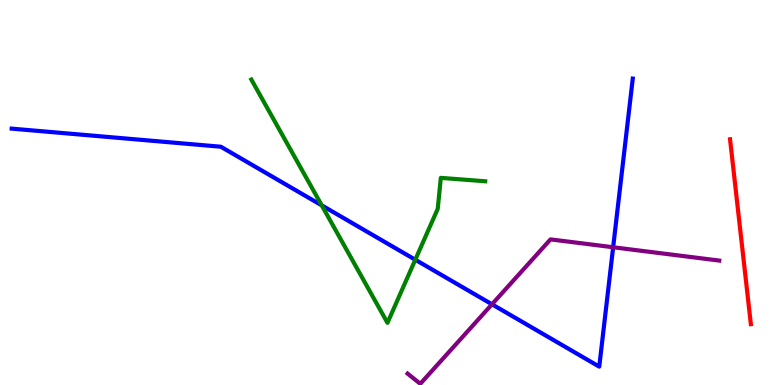[{'lines': ['blue', 'red'], 'intersections': []}, {'lines': ['green', 'red'], 'intersections': []}, {'lines': ['purple', 'red'], 'intersections': []}, {'lines': ['blue', 'green'], 'intersections': [{'x': 4.15, 'y': 4.67}, {'x': 5.36, 'y': 3.25}]}, {'lines': ['blue', 'purple'], 'intersections': [{'x': 6.35, 'y': 2.1}, {'x': 7.91, 'y': 3.58}]}, {'lines': ['green', 'purple'], 'intersections': []}]